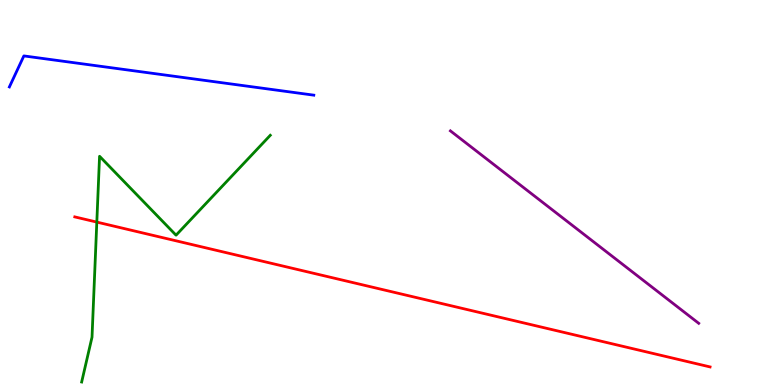[{'lines': ['blue', 'red'], 'intersections': []}, {'lines': ['green', 'red'], 'intersections': [{'x': 1.25, 'y': 4.23}]}, {'lines': ['purple', 'red'], 'intersections': []}, {'lines': ['blue', 'green'], 'intersections': []}, {'lines': ['blue', 'purple'], 'intersections': []}, {'lines': ['green', 'purple'], 'intersections': []}]